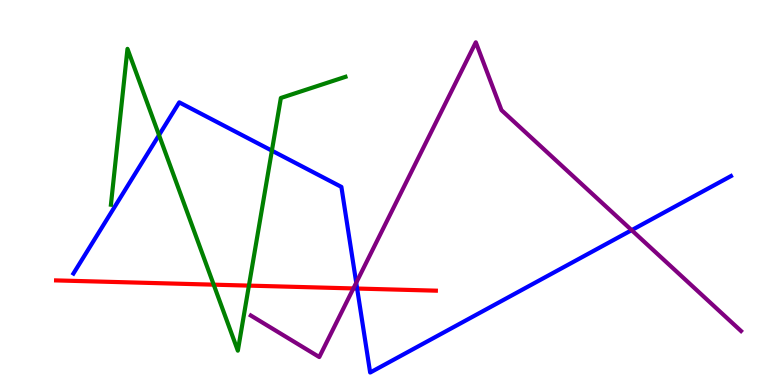[{'lines': ['blue', 'red'], 'intersections': [{'x': 4.61, 'y': 2.51}]}, {'lines': ['green', 'red'], 'intersections': [{'x': 2.76, 'y': 2.61}, {'x': 3.21, 'y': 2.58}]}, {'lines': ['purple', 'red'], 'intersections': [{'x': 4.56, 'y': 2.51}]}, {'lines': ['blue', 'green'], 'intersections': [{'x': 2.05, 'y': 6.49}, {'x': 3.51, 'y': 6.09}]}, {'lines': ['blue', 'purple'], 'intersections': [{'x': 4.6, 'y': 2.66}, {'x': 8.15, 'y': 4.02}]}, {'lines': ['green', 'purple'], 'intersections': []}]